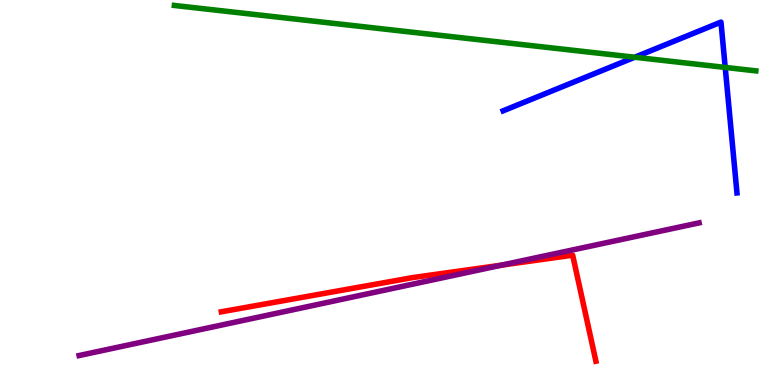[{'lines': ['blue', 'red'], 'intersections': []}, {'lines': ['green', 'red'], 'intersections': []}, {'lines': ['purple', 'red'], 'intersections': [{'x': 6.47, 'y': 3.11}]}, {'lines': ['blue', 'green'], 'intersections': [{'x': 8.19, 'y': 8.51}, {'x': 9.36, 'y': 8.25}]}, {'lines': ['blue', 'purple'], 'intersections': []}, {'lines': ['green', 'purple'], 'intersections': []}]